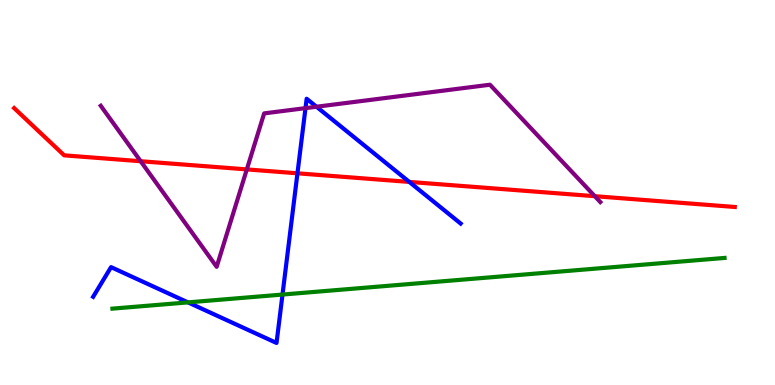[{'lines': ['blue', 'red'], 'intersections': [{'x': 3.84, 'y': 5.5}, {'x': 5.28, 'y': 5.27}]}, {'lines': ['green', 'red'], 'intersections': []}, {'lines': ['purple', 'red'], 'intersections': [{'x': 1.82, 'y': 5.81}, {'x': 3.18, 'y': 5.6}, {'x': 7.67, 'y': 4.9}]}, {'lines': ['blue', 'green'], 'intersections': [{'x': 2.43, 'y': 2.15}, {'x': 3.65, 'y': 2.35}]}, {'lines': ['blue', 'purple'], 'intersections': [{'x': 3.94, 'y': 7.19}, {'x': 4.08, 'y': 7.23}]}, {'lines': ['green', 'purple'], 'intersections': []}]